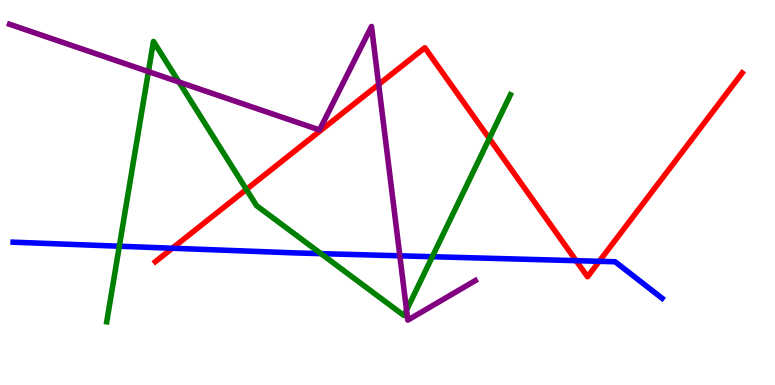[{'lines': ['blue', 'red'], 'intersections': [{'x': 2.22, 'y': 3.55}, {'x': 7.43, 'y': 3.23}, {'x': 7.73, 'y': 3.21}]}, {'lines': ['green', 'red'], 'intersections': [{'x': 3.18, 'y': 5.08}, {'x': 6.31, 'y': 6.4}]}, {'lines': ['purple', 'red'], 'intersections': [{'x': 4.89, 'y': 7.81}]}, {'lines': ['blue', 'green'], 'intersections': [{'x': 1.54, 'y': 3.6}, {'x': 4.14, 'y': 3.41}, {'x': 5.58, 'y': 3.33}]}, {'lines': ['blue', 'purple'], 'intersections': [{'x': 5.16, 'y': 3.36}]}, {'lines': ['green', 'purple'], 'intersections': [{'x': 1.92, 'y': 8.14}, {'x': 2.31, 'y': 7.87}, {'x': 5.25, 'y': 1.94}]}]